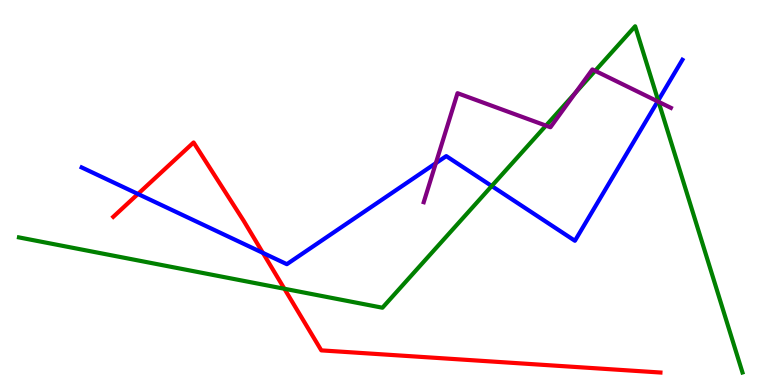[{'lines': ['blue', 'red'], 'intersections': [{'x': 1.78, 'y': 4.96}, {'x': 3.39, 'y': 3.43}]}, {'lines': ['green', 'red'], 'intersections': [{'x': 3.67, 'y': 2.5}]}, {'lines': ['purple', 'red'], 'intersections': []}, {'lines': ['blue', 'green'], 'intersections': [{'x': 6.34, 'y': 5.17}, {'x': 8.49, 'y': 7.39}]}, {'lines': ['blue', 'purple'], 'intersections': [{'x': 5.62, 'y': 5.76}, {'x': 8.49, 'y': 7.37}]}, {'lines': ['green', 'purple'], 'intersections': [{'x': 7.04, 'y': 6.74}, {'x': 7.43, 'y': 7.59}, {'x': 7.68, 'y': 8.16}, {'x': 8.5, 'y': 7.36}]}]